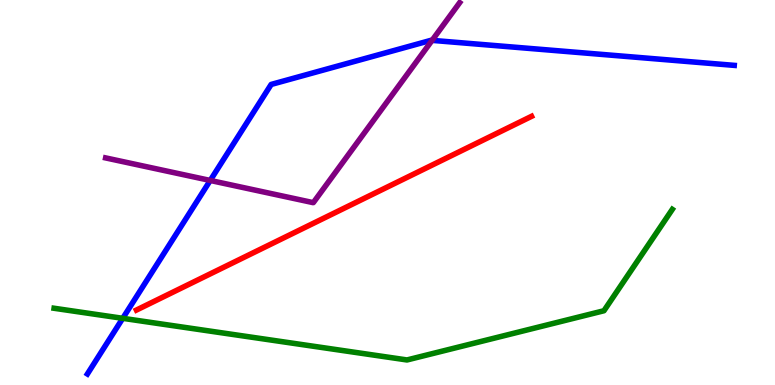[{'lines': ['blue', 'red'], 'intersections': []}, {'lines': ['green', 'red'], 'intersections': []}, {'lines': ['purple', 'red'], 'intersections': []}, {'lines': ['blue', 'green'], 'intersections': [{'x': 1.58, 'y': 1.73}]}, {'lines': ['blue', 'purple'], 'intersections': [{'x': 2.71, 'y': 5.31}, {'x': 5.58, 'y': 8.95}]}, {'lines': ['green', 'purple'], 'intersections': []}]